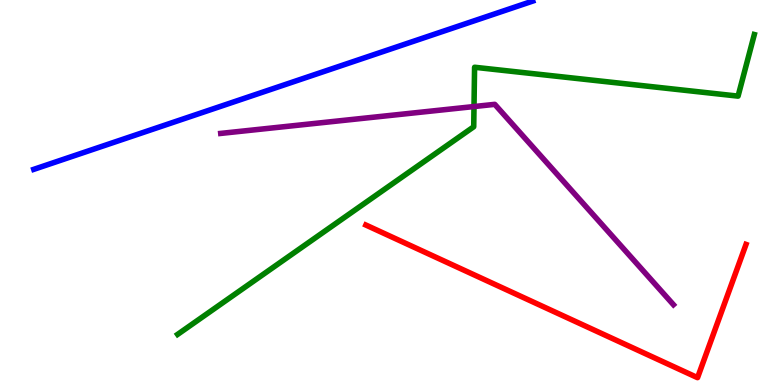[{'lines': ['blue', 'red'], 'intersections': []}, {'lines': ['green', 'red'], 'intersections': []}, {'lines': ['purple', 'red'], 'intersections': []}, {'lines': ['blue', 'green'], 'intersections': []}, {'lines': ['blue', 'purple'], 'intersections': []}, {'lines': ['green', 'purple'], 'intersections': [{'x': 6.12, 'y': 7.23}]}]